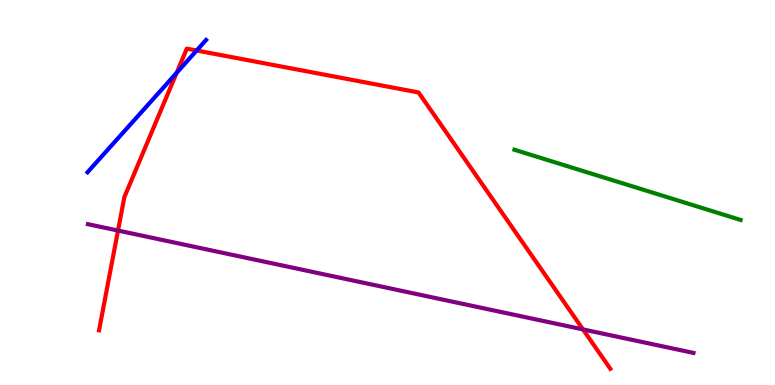[{'lines': ['blue', 'red'], 'intersections': [{'x': 2.28, 'y': 8.11}, {'x': 2.54, 'y': 8.69}]}, {'lines': ['green', 'red'], 'intersections': []}, {'lines': ['purple', 'red'], 'intersections': [{'x': 1.52, 'y': 4.01}, {'x': 7.52, 'y': 1.44}]}, {'lines': ['blue', 'green'], 'intersections': []}, {'lines': ['blue', 'purple'], 'intersections': []}, {'lines': ['green', 'purple'], 'intersections': []}]